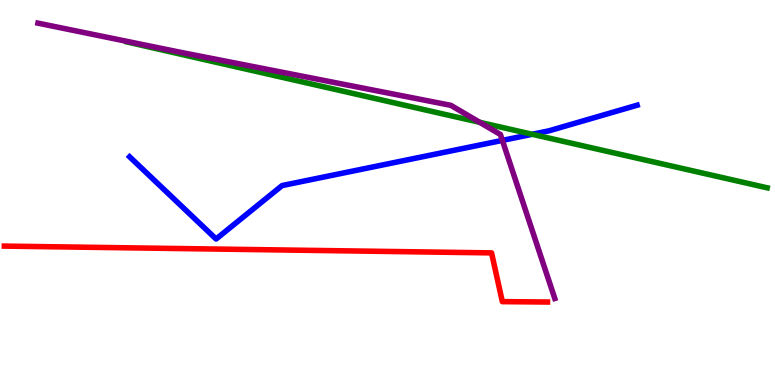[{'lines': ['blue', 'red'], 'intersections': []}, {'lines': ['green', 'red'], 'intersections': []}, {'lines': ['purple', 'red'], 'intersections': []}, {'lines': ['blue', 'green'], 'intersections': [{'x': 6.87, 'y': 6.51}]}, {'lines': ['blue', 'purple'], 'intersections': [{'x': 6.48, 'y': 6.35}]}, {'lines': ['green', 'purple'], 'intersections': [{'x': 6.19, 'y': 6.82}]}]